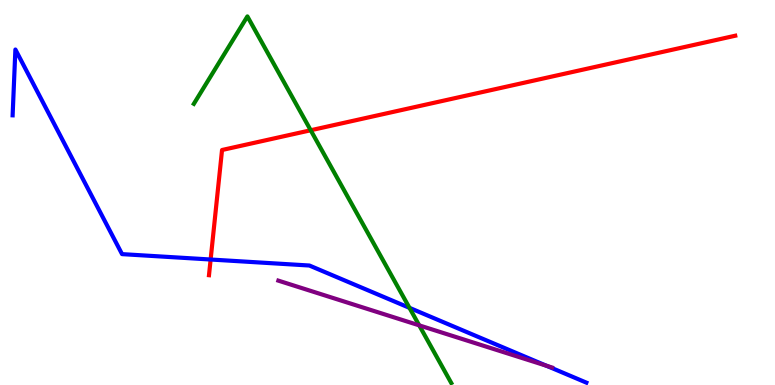[{'lines': ['blue', 'red'], 'intersections': [{'x': 2.72, 'y': 3.26}]}, {'lines': ['green', 'red'], 'intersections': [{'x': 4.01, 'y': 6.62}]}, {'lines': ['purple', 'red'], 'intersections': []}, {'lines': ['blue', 'green'], 'intersections': [{'x': 5.28, 'y': 2.0}]}, {'lines': ['blue', 'purple'], 'intersections': [{'x': 7.05, 'y': 0.5}]}, {'lines': ['green', 'purple'], 'intersections': [{'x': 5.41, 'y': 1.55}]}]